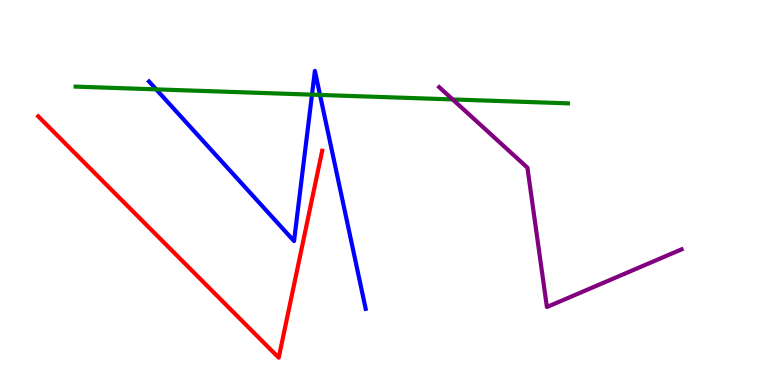[{'lines': ['blue', 'red'], 'intersections': []}, {'lines': ['green', 'red'], 'intersections': []}, {'lines': ['purple', 'red'], 'intersections': []}, {'lines': ['blue', 'green'], 'intersections': [{'x': 2.02, 'y': 7.68}, {'x': 4.03, 'y': 7.54}, {'x': 4.13, 'y': 7.53}]}, {'lines': ['blue', 'purple'], 'intersections': []}, {'lines': ['green', 'purple'], 'intersections': [{'x': 5.84, 'y': 7.42}]}]